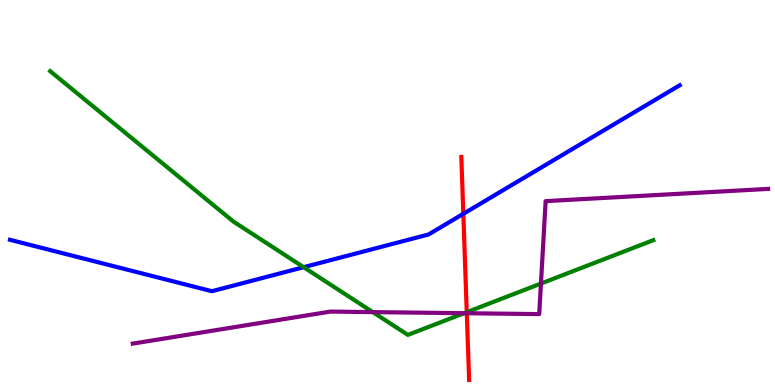[{'lines': ['blue', 'red'], 'intersections': [{'x': 5.98, 'y': 4.45}]}, {'lines': ['green', 'red'], 'intersections': [{'x': 6.02, 'y': 1.89}]}, {'lines': ['purple', 'red'], 'intersections': [{'x': 6.02, 'y': 1.86}]}, {'lines': ['blue', 'green'], 'intersections': [{'x': 3.92, 'y': 3.06}]}, {'lines': ['blue', 'purple'], 'intersections': []}, {'lines': ['green', 'purple'], 'intersections': [{'x': 4.81, 'y': 1.89}, {'x': 5.99, 'y': 1.86}, {'x': 6.98, 'y': 2.64}]}]